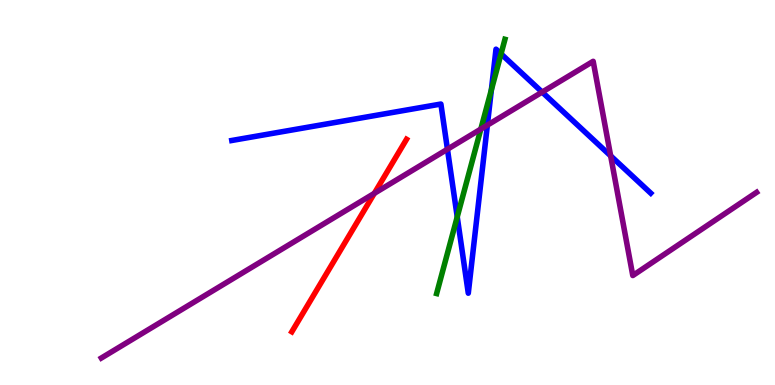[{'lines': ['blue', 'red'], 'intersections': []}, {'lines': ['green', 'red'], 'intersections': []}, {'lines': ['purple', 'red'], 'intersections': [{'x': 4.83, 'y': 4.98}]}, {'lines': ['blue', 'green'], 'intersections': [{'x': 5.9, 'y': 4.37}, {'x': 6.34, 'y': 7.67}, {'x': 6.47, 'y': 8.6}]}, {'lines': ['blue', 'purple'], 'intersections': [{'x': 5.77, 'y': 6.12}, {'x': 6.29, 'y': 6.75}, {'x': 7.0, 'y': 7.61}, {'x': 7.88, 'y': 5.95}]}, {'lines': ['green', 'purple'], 'intersections': [{'x': 6.2, 'y': 6.65}]}]